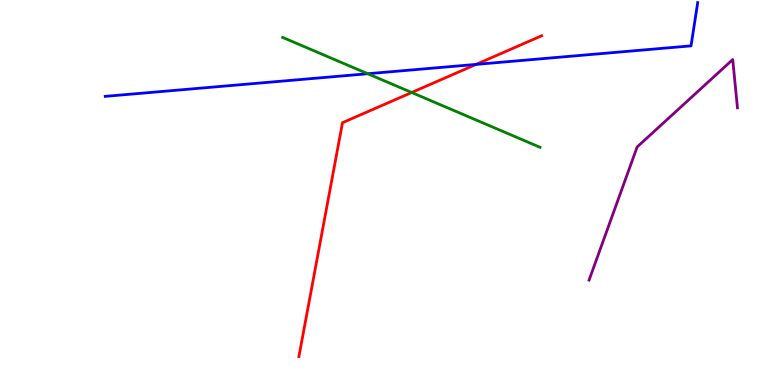[{'lines': ['blue', 'red'], 'intersections': [{'x': 6.14, 'y': 8.33}]}, {'lines': ['green', 'red'], 'intersections': [{'x': 5.31, 'y': 7.6}]}, {'lines': ['purple', 'red'], 'intersections': []}, {'lines': ['blue', 'green'], 'intersections': [{'x': 4.75, 'y': 8.08}]}, {'lines': ['blue', 'purple'], 'intersections': []}, {'lines': ['green', 'purple'], 'intersections': []}]